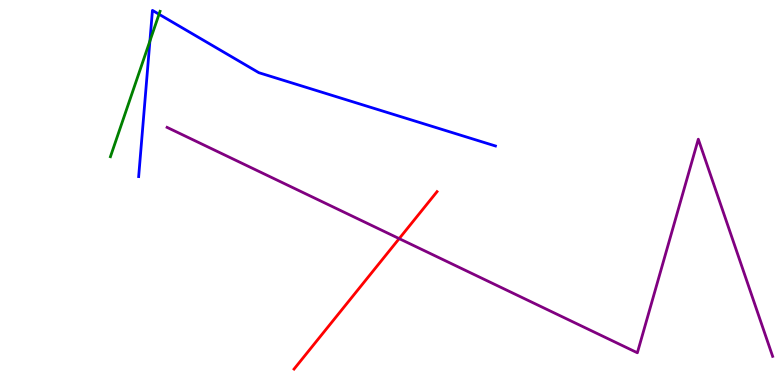[{'lines': ['blue', 'red'], 'intersections': []}, {'lines': ['green', 'red'], 'intersections': []}, {'lines': ['purple', 'red'], 'intersections': [{'x': 5.15, 'y': 3.8}]}, {'lines': ['blue', 'green'], 'intersections': [{'x': 1.93, 'y': 8.93}, {'x': 2.05, 'y': 9.63}]}, {'lines': ['blue', 'purple'], 'intersections': []}, {'lines': ['green', 'purple'], 'intersections': []}]